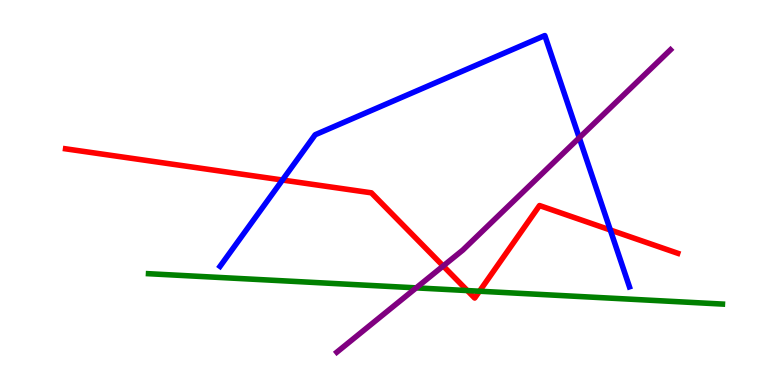[{'lines': ['blue', 'red'], 'intersections': [{'x': 3.64, 'y': 5.32}, {'x': 7.88, 'y': 4.03}]}, {'lines': ['green', 'red'], 'intersections': [{'x': 6.03, 'y': 2.45}, {'x': 6.19, 'y': 2.44}]}, {'lines': ['purple', 'red'], 'intersections': [{'x': 5.72, 'y': 3.09}]}, {'lines': ['blue', 'green'], 'intersections': []}, {'lines': ['blue', 'purple'], 'intersections': [{'x': 7.47, 'y': 6.42}]}, {'lines': ['green', 'purple'], 'intersections': [{'x': 5.37, 'y': 2.52}]}]